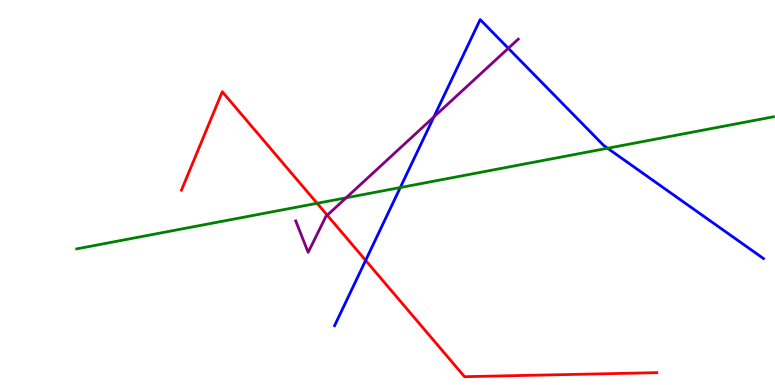[{'lines': ['blue', 'red'], 'intersections': [{'x': 4.72, 'y': 3.24}]}, {'lines': ['green', 'red'], 'intersections': [{'x': 4.09, 'y': 4.72}]}, {'lines': ['purple', 'red'], 'intersections': [{'x': 4.22, 'y': 4.41}]}, {'lines': ['blue', 'green'], 'intersections': [{'x': 5.17, 'y': 5.13}, {'x': 7.84, 'y': 6.15}]}, {'lines': ['blue', 'purple'], 'intersections': [{'x': 5.6, 'y': 6.96}, {'x': 6.56, 'y': 8.75}]}, {'lines': ['green', 'purple'], 'intersections': [{'x': 4.47, 'y': 4.86}]}]